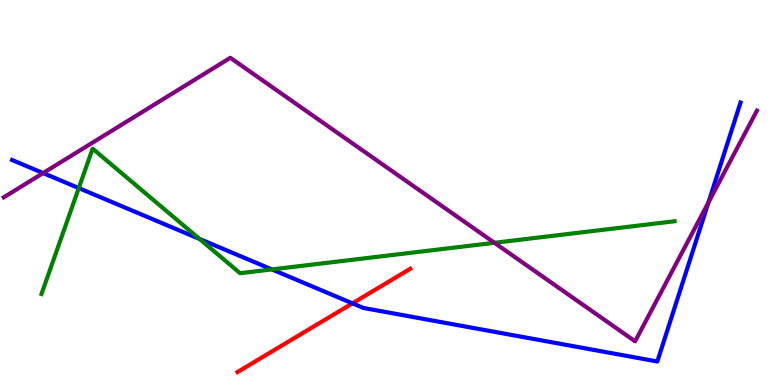[{'lines': ['blue', 'red'], 'intersections': [{'x': 4.55, 'y': 2.12}]}, {'lines': ['green', 'red'], 'intersections': []}, {'lines': ['purple', 'red'], 'intersections': []}, {'lines': ['blue', 'green'], 'intersections': [{'x': 1.02, 'y': 5.11}, {'x': 2.57, 'y': 3.79}, {'x': 3.51, 'y': 3.0}]}, {'lines': ['blue', 'purple'], 'intersections': [{'x': 0.556, 'y': 5.5}, {'x': 9.14, 'y': 4.74}]}, {'lines': ['green', 'purple'], 'intersections': [{'x': 6.38, 'y': 3.69}]}]